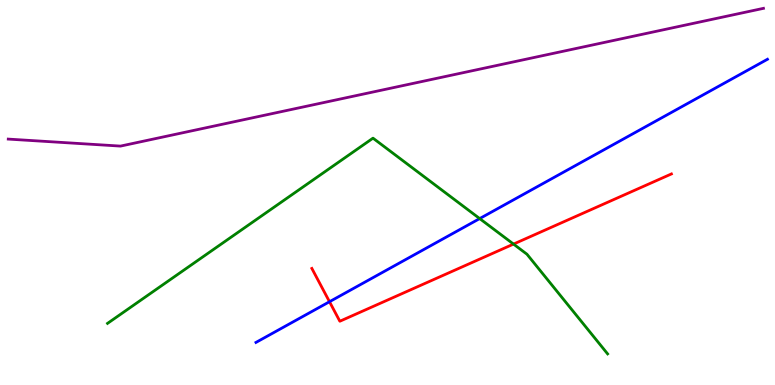[{'lines': ['blue', 'red'], 'intersections': [{'x': 4.25, 'y': 2.16}]}, {'lines': ['green', 'red'], 'intersections': [{'x': 6.63, 'y': 3.66}]}, {'lines': ['purple', 'red'], 'intersections': []}, {'lines': ['blue', 'green'], 'intersections': [{'x': 6.19, 'y': 4.32}]}, {'lines': ['blue', 'purple'], 'intersections': []}, {'lines': ['green', 'purple'], 'intersections': []}]